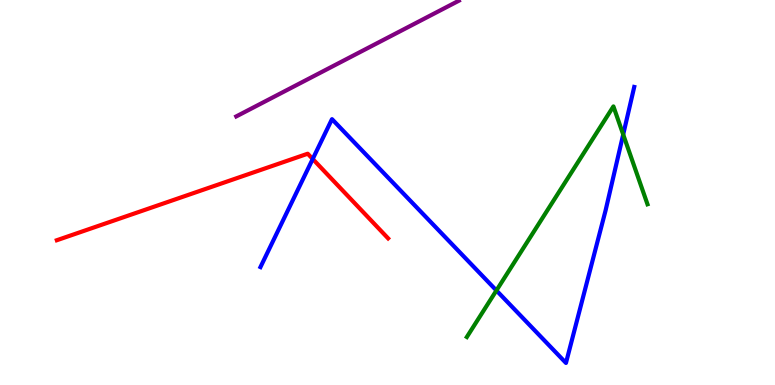[{'lines': ['blue', 'red'], 'intersections': [{'x': 4.04, 'y': 5.87}]}, {'lines': ['green', 'red'], 'intersections': []}, {'lines': ['purple', 'red'], 'intersections': []}, {'lines': ['blue', 'green'], 'intersections': [{'x': 6.41, 'y': 2.46}, {'x': 8.04, 'y': 6.51}]}, {'lines': ['blue', 'purple'], 'intersections': []}, {'lines': ['green', 'purple'], 'intersections': []}]